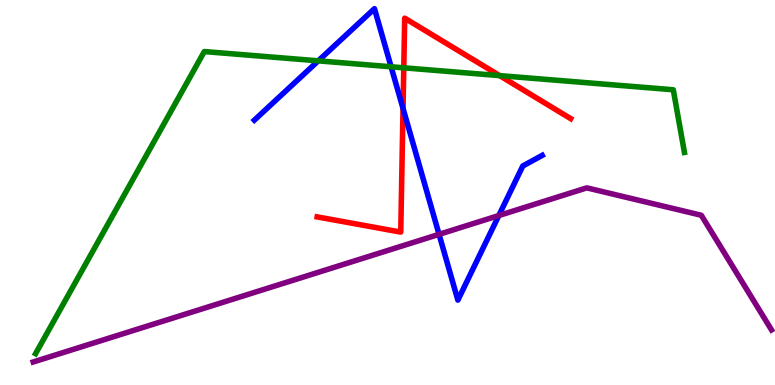[{'lines': ['blue', 'red'], 'intersections': [{'x': 5.2, 'y': 7.18}]}, {'lines': ['green', 'red'], 'intersections': [{'x': 5.21, 'y': 8.24}, {'x': 6.45, 'y': 8.04}]}, {'lines': ['purple', 'red'], 'intersections': []}, {'lines': ['blue', 'green'], 'intersections': [{'x': 4.11, 'y': 8.42}, {'x': 5.05, 'y': 8.27}]}, {'lines': ['blue', 'purple'], 'intersections': [{'x': 5.67, 'y': 3.91}, {'x': 6.44, 'y': 4.4}]}, {'lines': ['green', 'purple'], 'intersections': []}]